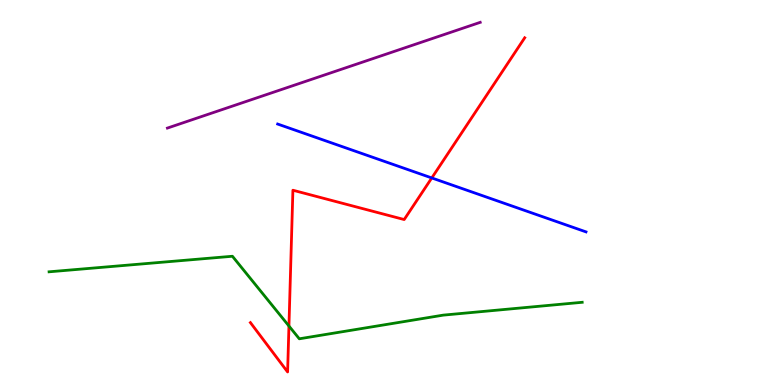[{'lines': ['blue', 'red'], 'intersections': [{'x': 5.57, 'y': 5.38}]}, {'lines': ['green', 'red'], 'intersections': [{'x': 3.73, 'y': 1.53}]}, {'lines': ['purple', 'red'], 'intersections': []}, {'lines': ['blue', 'green'], 'intersections': []}, {'lines': ['blue', 'purple'], 'intersections': []}, {'lines': ['green', 'purple'], 'intersections': []}]